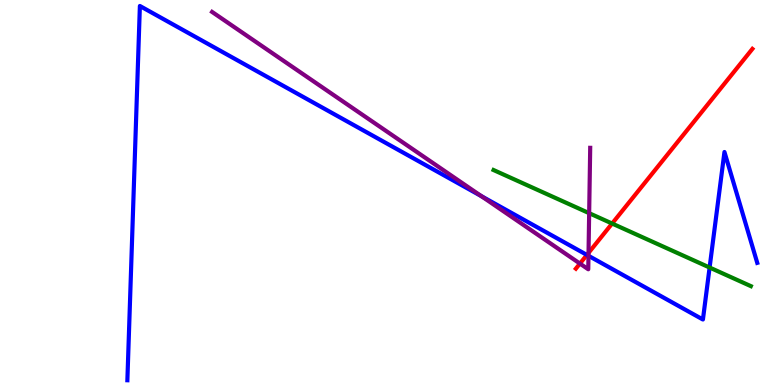[{'lines': ['blue', 'red'], 'intersections': [{'x': 7.57, 'y': 3.38}]}, {'lines': ['green', 'red'], 'intersections': [{'x': 7.9, 'y': 4.19}]}, {'lines': ['purple', 'red'], 'intersections': [{'x': 7.48, 'y': 3.15}, {'x': 7.59, 'y': 3.43}]}, {'lines': ['blue', 'green'], 'intersections': [{'x': 9.16, 'y': 3.05}]}, {'lines': ['blue', 'purple'], 'intersections': [{'x': 6.21, 'y': 4.91}, {'x': 7.59, 'y': 3.36}]}, {'lines': ['green', 'purple'], 'intersections': [{'x': 7.6, 'y': 4.46}]}]